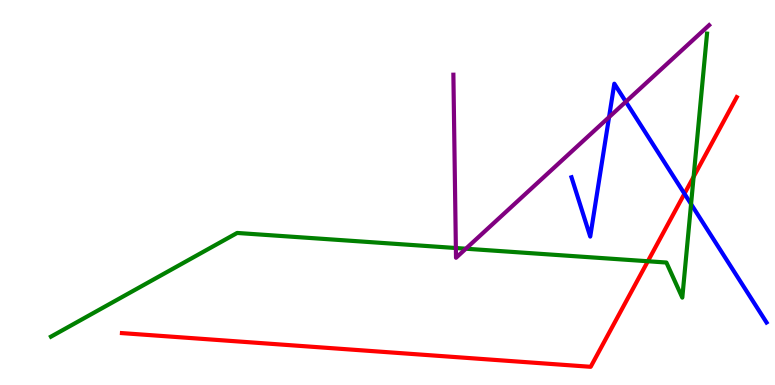[{'lines': ['blue', 'red'], 'intersections': [{'x': 8.83, 'y': 4.97}]}, {'lines': ['green', 'red'], 'intersections': [{'x': 8.36, 'y': 3.21}, {'x': 8.95, 'y': 5.41}]}, {'lines': ['purple', 'red'], 'intersections': []}, {'lines': ['blue', 'green'], 'intersections': [{'x': 8.92, 'y': 4.7}]}, {'lines': ['blue', 'purple'], 'intersections': [{'x': 7.86, 'y': 6.96}, {'x': 8.08, 'y': 7.36}]}, {'lines': ['green', 'purple'], 'intersections': [{'x': 5.88, 'y': 3.56}, {'x': 6.01, 'y': 3.54}]}]